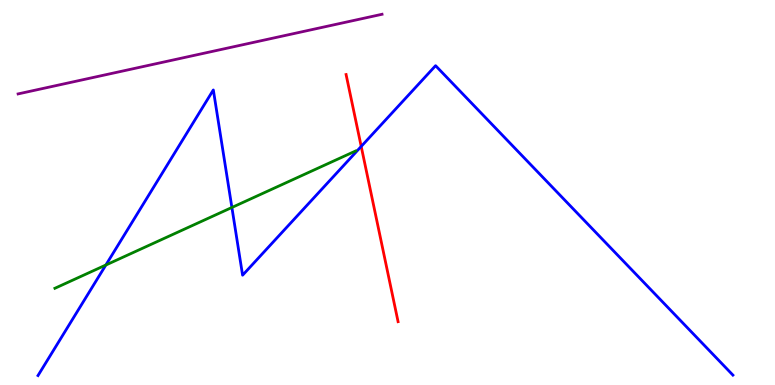[{'lines': ['blue', 'red'], 'intersections': [{'x': 4.66, 'y': 6.2}]}, {'lines': ['green', 'red'], 'intersections': []}, {'lines': ['purple', 'red'], 'intersections': []}, {'lines': ['blue', 'green'], 'intersections': [{'x': 1.37, 'y': 3.12}, {'x': 2.99, 'y': 4.61}]}, {'lines': ['blue', 'purple'], 'intersections': []}, {'lines': ['green', 'purple'], 'intersections': []}]